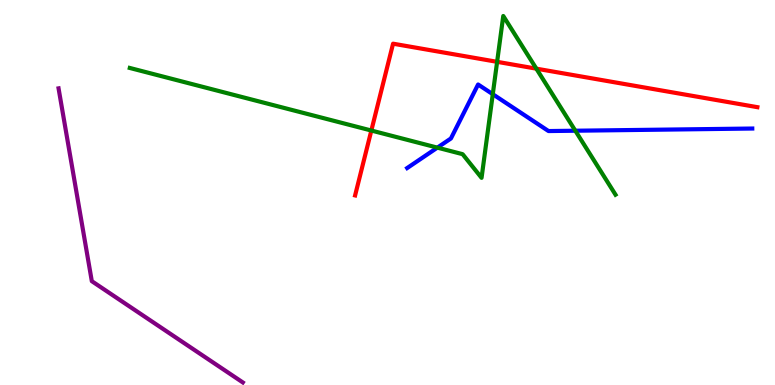[{'lines': ['blue', 'red'], 'intersections': []}, {'lines': ['green', 'red'], 'intersections': [{'x': 4.79, 'y': 6.61}, {'x': 6.41, 'y': 8.39}, {'x': 6.92, 'y': 8.22}]}, {'lines': ['purple', 'red'], 'intersections': []}, {'lines': ['blue', 'green'], 'intersections': [{'x': 5.64, 'y': 6.17}, {'x': 6.36, 'y': 7.55}, {'x': 7.42, 'y': 6.6}]}, {'lines': ['blue', 'purple'], 'intersections': []}, {'lines': ['green', 'purple'], 'intersections': []}]